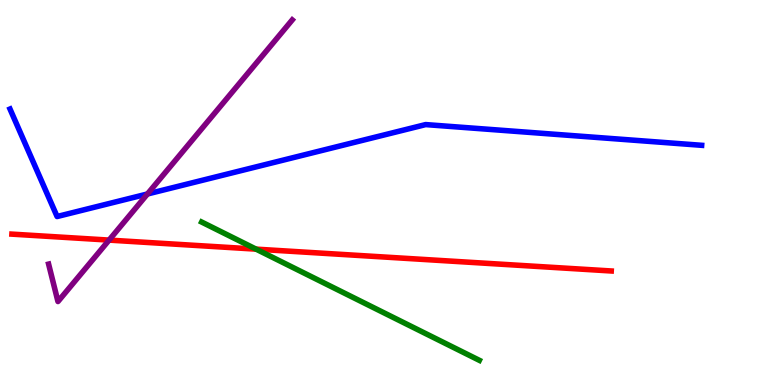[{'lines': ['blue', 'red'], 'intersections': []}, {'lines': ['green', 'red'], 'intersections': [{'x': 3.3, 'y': 3.53}]}, {'lines': ['purple', 'red'], 'intersections': [{'x': 1.41, 'y': 3.76}]}, {'lines': ['blue', 'green'], 'intersections': []}, {'lines': ['blue', 'purple'], 'intersections': [{'x': 1.9, 'y': 4.96}]}, {'lines': ['green', 'purple'], 'intersections': []}]